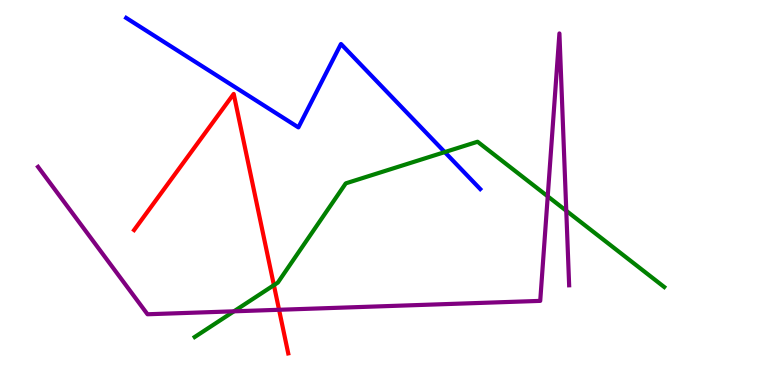[{'lines': ['blue', 'red'], 'intersections': []}, {'lines': ['green', 'red'], 'intersections': [{'x': 3.53, 'y': 2.59}]}, {'lines': ['purple', 'red'], 'intersections': [{'x': 3.6, 'y': 1.95}]}, {'lines': ['blue', 'green'], 'intersections': [{'x': 5.74, 'y': 6.05}]}, {'lines': ['blue', 'purple'], 'intersections': []}, {'lines': ['green', 'purple'], 'intersections': [{'x': 3.02, 'y': 1.91}, {'x': 7.07, 'y': 4.9}, {'x': 7.31, 'y': 4.53}]}]